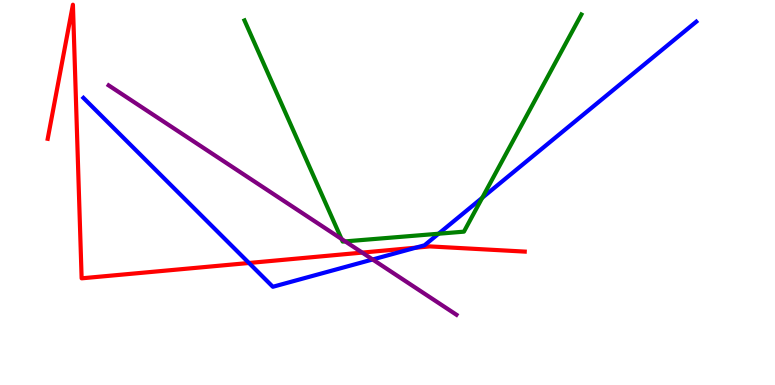[{'lines': ['blue', 'red'], 'intersections': [{'x': 3.21, 'y': 3.17}, {'x': 5.36, 'y': 3.57}]}, {'lines': ['green', 'red'], 'intersections': []}, {'lines': ['purple', 'red'], 'intersections': [{'x': 4.67, 'y': 3.44}]}, {'lines': ['blue', 'green'], 'intersections': [{'x': 5.66, 'y': 3.93}, {'x': 6.22, 'y': 4.86}]}, {'lines': ['blue', 'purple'], 'intersections': [{'x': 4.81, 'y': 3.26}]}, {'lines': ['green', 'purple'], 'intersections': [{'x': 4.41, 'y': 3.79}, {'x': 4.45, 'y': 3.73}]}]